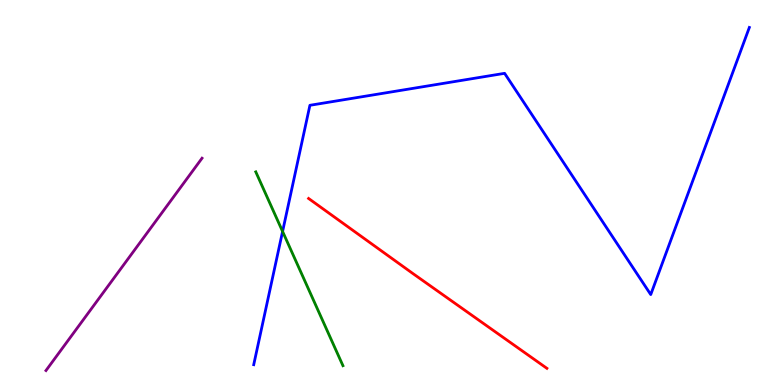[{'lines': ['blue', 'red'], 'intersections': []}, {'lines': ['green', 'red'], 'intersections': []}, {'lines': ['purple', 'red'], 'intersections': []}, {'lines': ['blue', 'green'], 'intersections': [{'x': 3.65, 'y': 3.99}]}, {'lines': ['blue', 'purple'], 'intersections': []}, {'lines': ['green', 'purple'], 'intersections': []}]